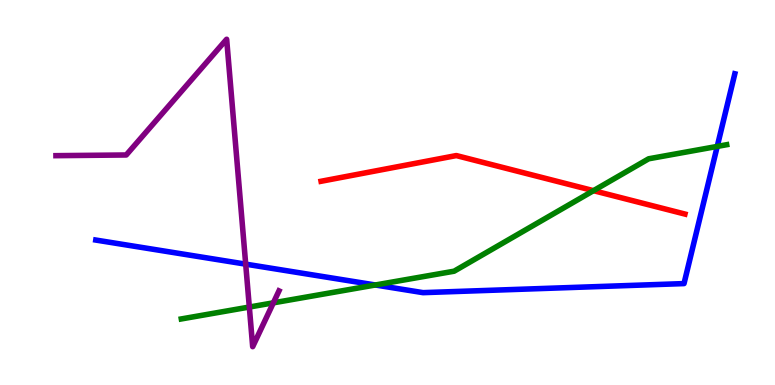[{'lines': ['blue', 'red'], 'intersections': []}, {'lines': ['green', 'red'], 'intersections': [{'x': 7.66, 'y': 5.05}]}, {'lines': ['purple', 'red'], 'intersections': []}, {'lines': ['blue', 'green'], 'intersections': [{'x': 4.84, 'y': 2.6}, {'x': 9.25, 'y': 6.2}]}, {'lines': ['blue', 'purple'], 'intersections': [{'x': 3.17, 'y': 3.14}]}, {'lines': ['green', 'purple'], 'intersections': [{'x': 3.22, 'y': 2.02}, {'x': 3.53, 'y': 2.13}]}]